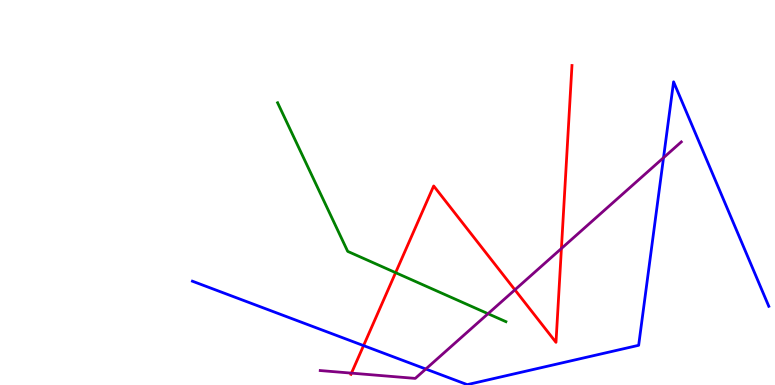[{'lines': ['blue', 'red'], 'intersections': [{'x': 4.69, 'y': 1.02}]}, {'lines': ['green', 'red'], 'intersections': [{'x': 5.1, 'y': 2.92}]}, {'lines': ['purple', 'red'], 'intersections': [{'x': 4.53, 'y': 0.308}, {'x': 6.64, 'y': 2.47}, {'x': 7.24, 'y': 3.55}]}, {'lines': ['blue', 'green'], 'intersections': []}, {'lines': ['blue', 'purple'], 'intersections': [{'x': 5.49, 'y': 0.415}, {'x': 8.56, 'y': 5.9}]}, {'lines': ['green', 'purple'], 'intersections': [{'x': 6.3, 'y': 1.85}]}]